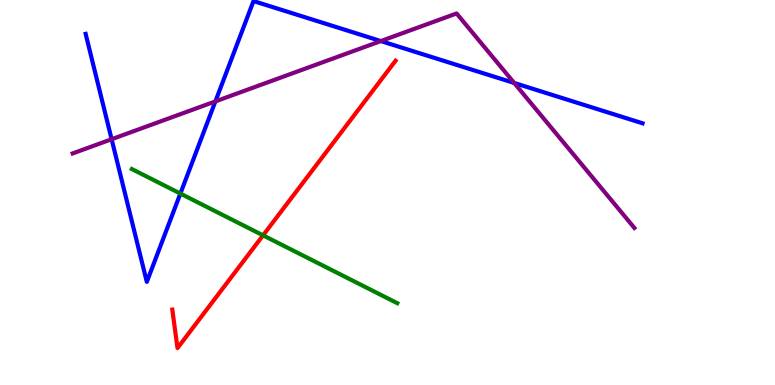[{'lines': ['blue', 'red'], 'intersections': []}, {'lines': ['green', 'red'], 'intersections': [{'x': 3.39, 'y': 3.89}]}, {'lines': ['purple', 'red'], 'intersections': []}, {'lines': ['blue', 'green'], 'intersections': [{'x': 2.33, 'y': 4.97}]}, {'lines': ['blue', 'purple'], 'intersections': [{'x': 1.44, 'y': 6.38}, {'x': 2.78, 'y': 7.37}, {'x': 4.91, 'y': 8.93}, {'x': 6.63, 'y': 7.85}]}, {'lines': ['green', 'purple'], 'intersections': []}]